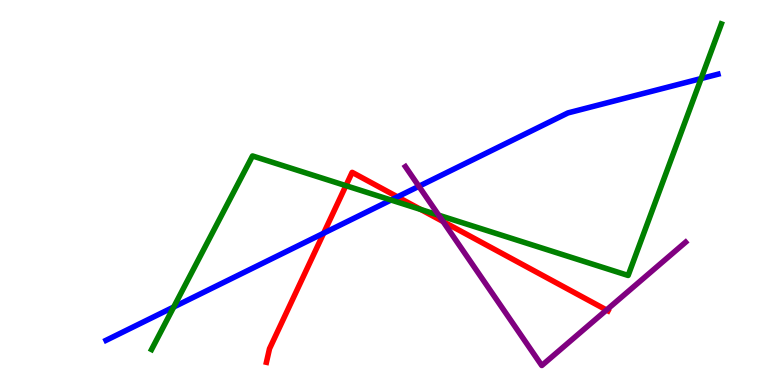[{'lines': ['blue', 'red'], 'intersections': [{'x': 4.18, 'y': 3.94}, {'x': 5.13, 'y': 4.89}]}, {'lines': ['green', 'red'], 'intersections': [{'x': 4.46, 'y': 5.18}, {'x': 5.43, 'y': 4.56}]}, {'lines': ['purple', 'red'], 'intersections': [{'x': 5.72, 'y': 4.25}, {'x': 7.83, 'y': 1.95}]}, {'lines': ['blue', 'green'], 'intersections': [{'x': 2.24, 'y': 2.03}, {'x': 5.05, 'y': 4.8}, {'x': 9.05, 'y': 7.96}]}, {'lines': ['blue', 'purple'], 'intersections': [{'x': 5.41, 'y': 5.16}]}, {'lines': ['green', 'purple'], 'intersections': [{'x': 5.66, 'y': 4.41}]}]